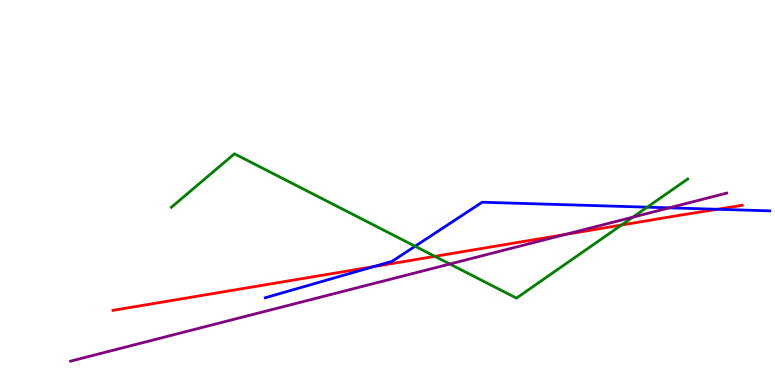[{'lines': ['blue', 'red'], 'intersections': [{'x': 4.82, 'y': 3.07}, {'x': 9.26, 'y': 4.56}]}, {'lines': ['green', 'red'], 'intersections': [{'x': 5.61, 'y': 3.34}, {'x': 8.02, 'y': 4.16}]}, {'lines': ['purple', 'red'], 'intersections': [{'x': 7.29, 'y': 3.91}]}, {'lines': ['blue', 'green'], 'intersections': [{'x': 5.36, 'y': 3.6}, {'x': 8.35, 'y': 4.62}]}, {'lines': ['blue', 'purple'], 'intersections': [{'x': 8.64, 'y': 4.6}]}, {'lines': ['green', 'purple'], 'intersections': [{'x': 5.8, 'y': 3.14}, {'x': 8.17, 'y': 4.36}]}]